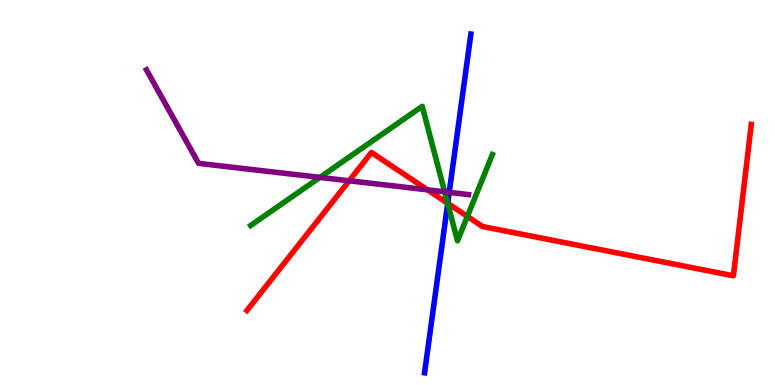[{'lines': ['blue', 'red'], 'intersections': [{'x': 5.78, 'y': 4.72}]}, {'lines': ['green', 'red'], 'intersections': [{'x': 5.78, 'y': 4.72}, {'x': 6.03, 'y': 4.38}]}, {'lines': ['purple', 'red'], 'intersections': [{'x': 4.51, 'y': 5.3}, {'x': 5.52, 'y': 5.07}]}, {'lines': ['blue', 'green'], 'intersections': [{'x': 5.78, 'y': 4.71}]}, {'lines': ['blue', 'purple'], 'intersections': [{'x': 5.8, 'y': 5.0}]}, {'lines': ['green', 'purple'], 'intersections': [{'x': 4.13, 'y': 5.39}, {'x': 5.74, 'y': 5.02}]}]